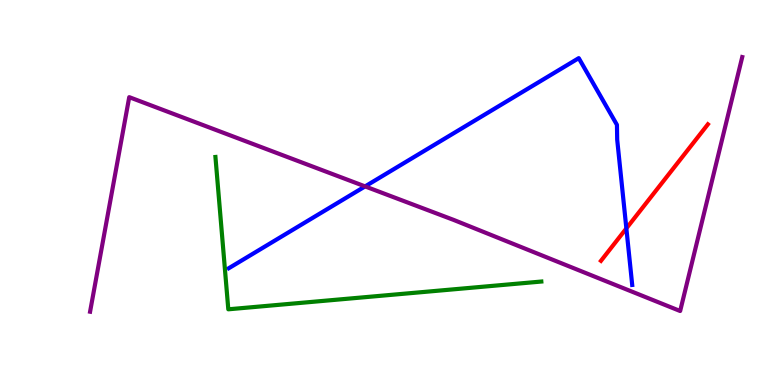[{'lines': ['blue', 'red'], 'intersections': [{'x': 8.08, 'y': 4.07}]}, {'lines': ['green', 'red'], 'intersections': []}, {'lines': ['purple', 'red'], 'intersections': []}, {'lines': ['blue', 'green'], 'intersections': []}, {'lines': ['blue', 'purple'], 'intersections': [{'x': 4.71, 'y': 5.16}]}, {'lines': ['green', 'purple'], 'intersections': []}]